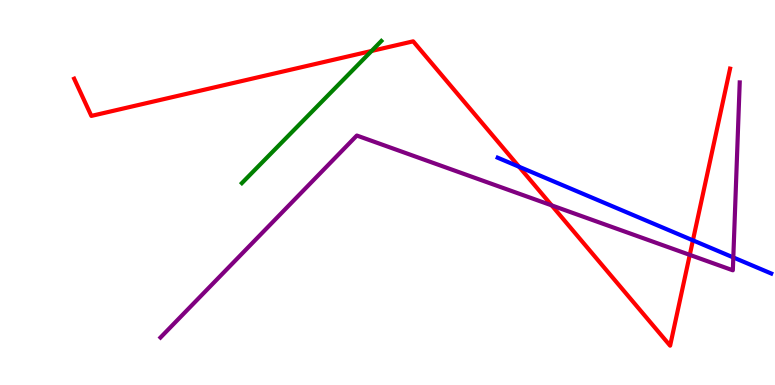[{'lines': ['blue', 'red'], 'intersections': [{'x': 6.7, 'y': 5.67}, {'x': 8.94, 'y': 3.76}]}, {'lines': ['green', 'red'], 'intersections': [{'x': 4.79, 'y': 8.68}]}, {'lines': ['purple', 'red'], 'intersections': [{'x': 7.12, 'y': 4.67}, {'x': 8.9, 'y': 3.38}]}, {'lines': ['blue', 'green'], 'intersections': []}, {'lines': ['blue', 'purple'], 'intersections': [{'x': 9.46, 'y': 3.31}]}, {'lines': ['green', 'purple'], 'intersections': []}]